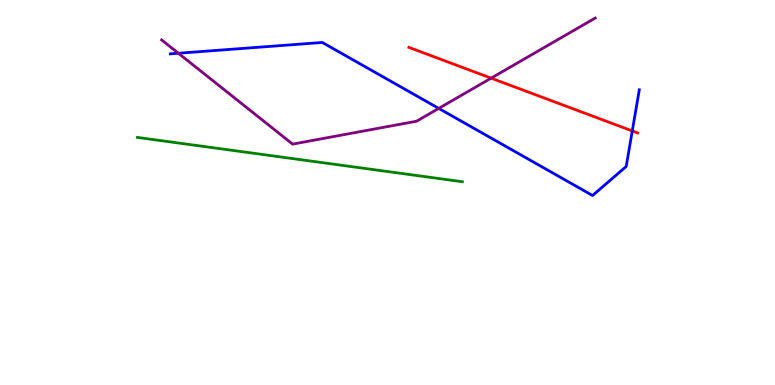[{'lines': ['blue', 'red'], 'intersections': [{'x': 8.16, 'y': 6.6}]}, {'lines': ['green', 'red'], 'intersections': []}, {'lines': ['purple', 'red'], 'intersections': [{'x': 6.34, 'y': 7.97}]}, {'lines': ['blue', 'green'], 'intersections': []}, {'lines': ['blue', 'purple'], 'intersections': [{'x': 2.3, 'y': 8.62}, {'x': 5.66, 'y': 7.18}]}, {'lines': ['green', 'purple'], 'intersections': []}]